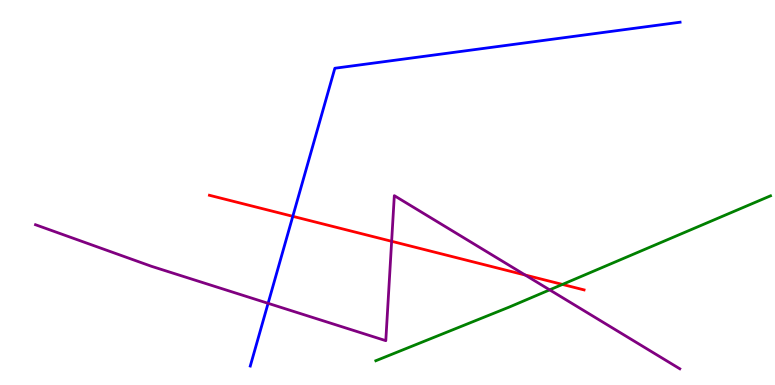[{'lines': ['blue', 'red'], 'intersections': [{'x': 3.78, 'y': 4.38}]}, {'lines': ['green', 'red'], 'intersections': [{'x': 7.26, 'y': 2.61}]}, {'lines': ['purple', 'red'], 'intersections': [{'x': 5.05, 'y': 3.73}, {'x': 6.78, 'y': 2.86}]}, {'lines': ['blue', 'green'], 'intersections': []}, {'lines': ['blue', 'purple'], 'intersections': [{'x': 3.46, 'y': 2.12}]}, {'lines': ['green', 'purple'], 'intersections': [{'x': 7.09, 'y': 2.47}]}]